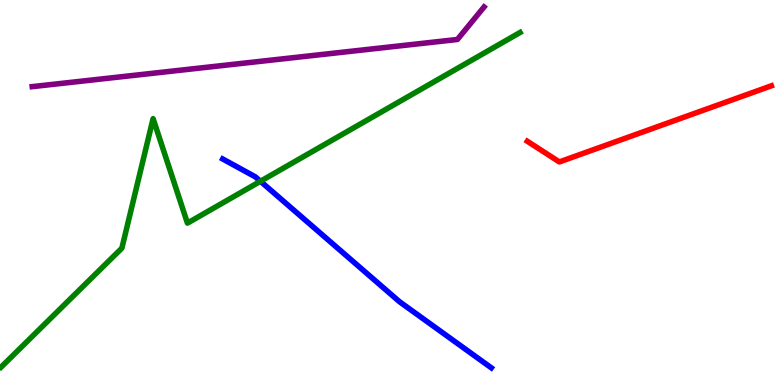[{'lines': ['blue', 'red'], 'intersections': []}, {'lines': ['green', 'red'], 'intersections': []}, {'lines': ['purple', 'red'], 'intersections': []}, {'lines': ['blue', 'green'], 'intersections': [{'x': 3.36, 'y': 5.29}]}, {'lines': ['blue', 'purple'], 'intersections': []}, {'lines': ['green', 'purple'], 'intersections': []}]